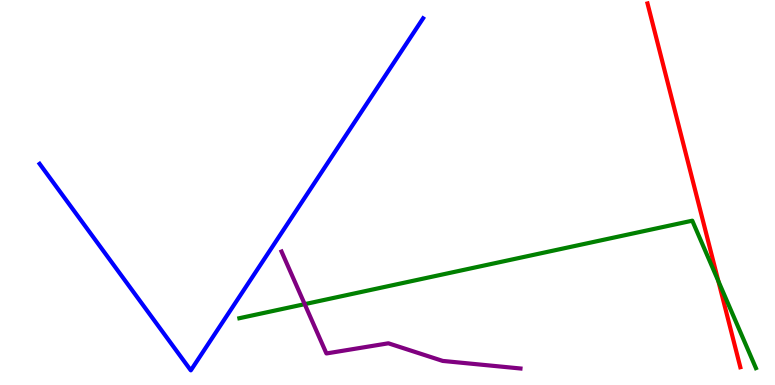[{'lines': ['blue', 'red'], 'intersections': []}, {'lines': ['green', 'red'], 'intersections': [{'x': 9.27, 'y': 2.7}]}, {'lines': ['purple', 'red'], 'intersections': []}, {'lines': ['blue', 'green'], 'intersections': []}, {'lines': ['blue', 'purple'], 'intersections': []}, {'lines': ['green', 'purple'], 'intersections': [{'x': 3.93, 'y': 2.1}]}]